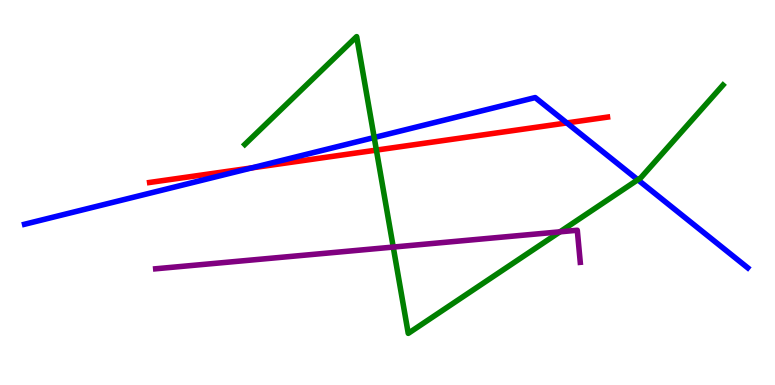[{'lines': ['blue', 'red'], 'intersections': [{'x': 3.25, 'y': 5.64}, {'x': 7.31, 'y': 6.81}]}, {'lines': ['green', 'red'], 'intersections': [{'x': 4.86, 'y': 6.1}]}, {'lines': ['purple', 'red'], 'intersections': []}, {'lines': ['blue', 'green'], 'intersections': [{'x': 4.83, 'y': 6.43}, {'x': 8.23, 'y': 5.33}]}, {'lines': ['blue', 'purple'], 'intersections': []}, {'lines': ['green', 'purple'], 'intersections': [{'x': 5.07, 'y': 3.58}, {'x': 7.23, 'y': 3.98}]}]